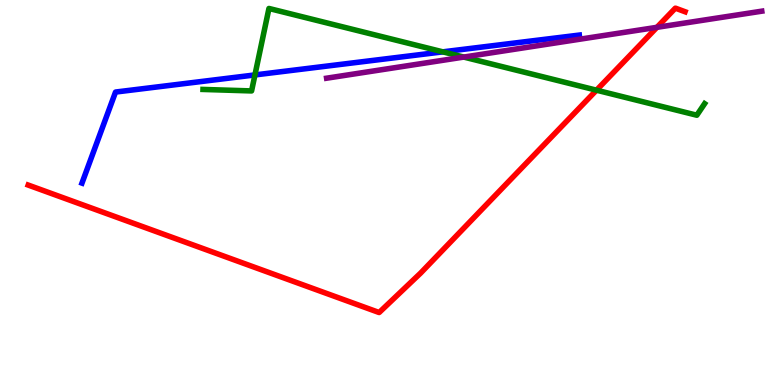[{'lines': ['blue', 'red'], 'intersections': []}, {'lines': ['green', 'red'], 'intersections': [{'x': 7.7, 'y': 7.66}]}, {'lines': ['purple', 'red'], 'intersections': [{'x': 8.48, 'y': 9.29}]}, {'lines': ['blue', 'green'], 'intersections': [{'x': 3.29, 'y': 8.05}, {'x': 5.71, 'y': 8.65}]}, {'lines': ['blue', 'purple'], 'intersections': []}, {'lines': ['green', 'purple'], 'intersections': [{'x': 5.98, 'y': 8.52}]}]